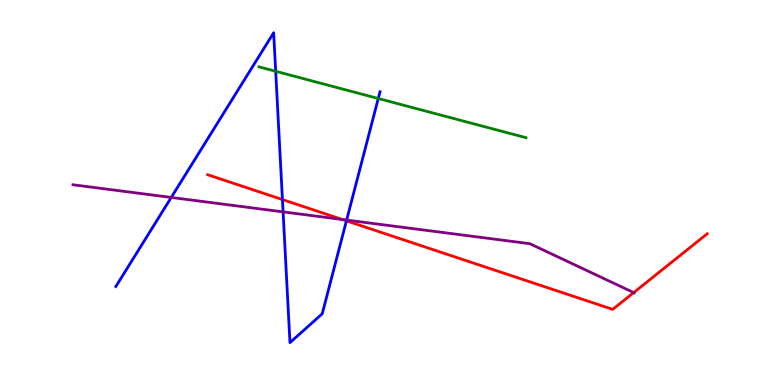[{'lines': ['blue', 'red'], 'intersections': [{'x': 3.64, 'y': 4.82}, {'x': 4.47, 'y': 4.26}]}, {'lines': ['green', 'red'], 'intersections': []}, {'lines': ['purple', 'red'], 'intersections': [{'x': 4.42, 'y': 4.3}, {'x': 8.18, 'y': 2.4}]}, {'lines': ['blue', 'green'], 'intersections': [{'x': 3.56, 'y': 8.15}, {'x': 4.88, 'y': 7.44}]}, {'lines': ['blue', 'purple'], 'intersections': [{'x': 2.21, 'y': 4.87}, {'x': 3.65, 'y': 4.5}, {'x': 4.47, 'y': 4.28}]}, {'lines': ['green', 'purple'], 'intersections': []}]